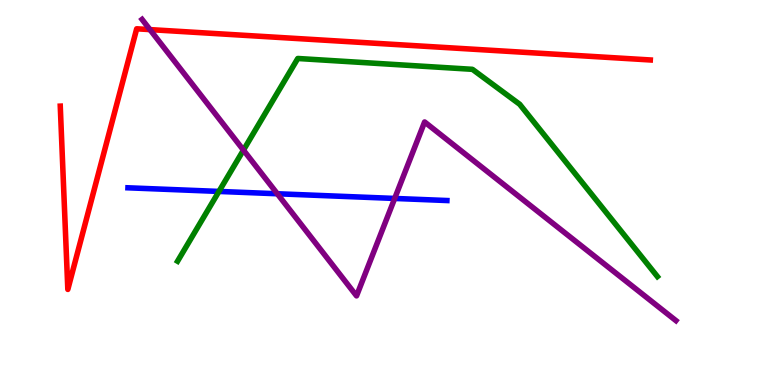[{'lines': ['blue', 'red'], 'intersections': []}, {'lines': ['green', 'red'], 'intersections': []}, {'lines': ['purple', 'red'], 'intersections': [{'x': 1.93, 'y': 9.23}]}, {'lines': ['blue', 'green'], 'intersections': [{'x': 2.83, 'y': 5.03}]}, {'lines': ['blue', 'purple'], 'intersections': [{'x': 3.58, 'y': 4.97}, {'x': 5.09, 'y': 4.85}]}, {'lines': ['green', 'purple'], 'intersections': [{'x': 3.14, 'y': 6.1}]}]